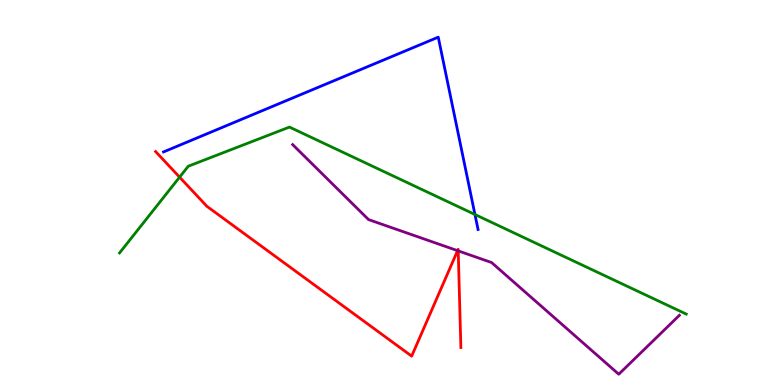[{'lines': ['blue', 'red'], 'intersections': []}, {'lines': ['green', 'red'], 'intersections': [{'x': 2.32, 'y': 5.4}]}, {'lines': ['purple', 'red'], 'intersections': [{'x': 5.9, 'y': 3.49}, {'x': 5.91, 'y': 3.48}]}, {'lines': ['blue', 'green'], 'intersections': [{'x': 6.13, 'y': 4.43}]}, {'lines': ['blue', 'purple'], 'intersections': []}, {'lines': ['green', 'purple'], 'intersections': []}]